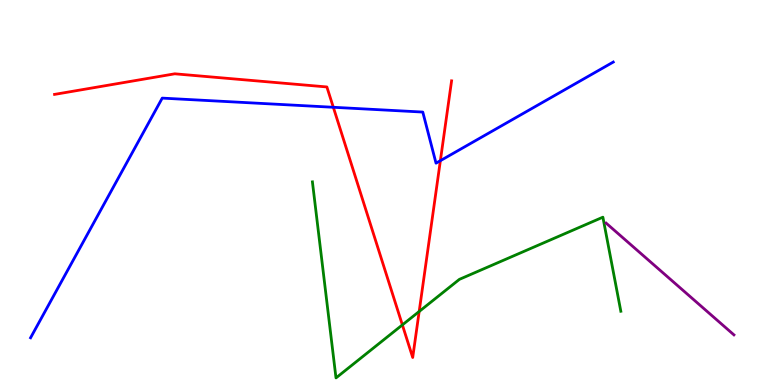[{'lines': ['blue', 'red'], 'intersections': [{'x': 4.3, 'y': 7.21}, {'x': 5.68, 'y': 5.83}]}, {'lines': ['green', 'red'], 'intersections': [{'x': 5.19, 'y': 1.56}, {'x': 5.41, 'y': 1.91}]}, {'lines': ['purple', 'red'], 'intersections': []}, {'lines': ['blue', 'green'], 'intersections': []}, {'lines': ['blue', 'purple'], 'intersections': []}, {'lines': ['green', 'purple'], 'intersections': []}]